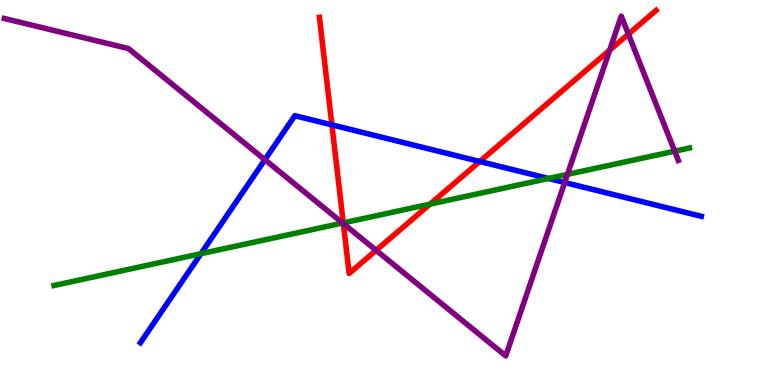[{'lines': ['blue', 'red'], 'intersections': [{'x': 4.28, 'y': 6.76}, {'x': 6.19, 'y': 5.81}]}, {'lines': ['green', 'red'], 'intersections': [{'x': 4.43, 'y': 4.21}, {'x': 5.55, 'y': 4.7}]}, {'lines': ['purple', 'red'], 'intersections': [{'x': 4.43, 'y': 4.19}, {'x': 4.85, 'y': 3.5}, {'x': 7.87, 'y': 8.7}, {'x': 8.11, 'y': 9.11}]}, {'lines': ['blue', 'green'], 'intersections': [{'x': 2.59, 'y': 3.41}, {'x': 7.08, 'y': 5.36}]}, {'lines': ['blue', 'purple'], 'intersections': [{'x': 3.42, 'y': 5.85}, {'x': 7.29, 'y': 5.26}]}, {'lines': ['green', 'purple'], 'intersections': [{'x': 4.42, 'y': 4.21}, {'x': 7.32, 'y': 5.47}, {'x': 8.71, 'y': 6.07}]}]